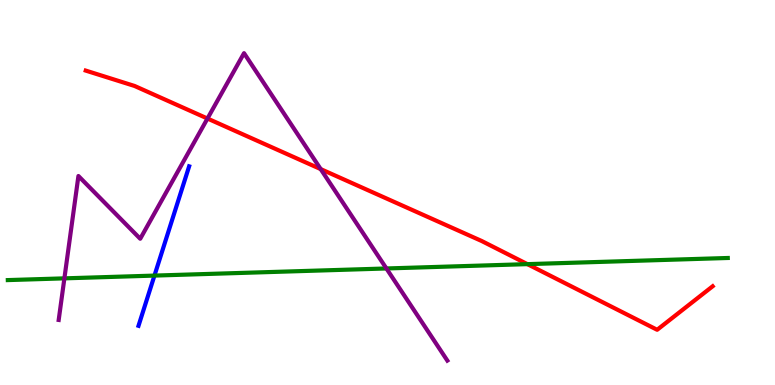[{'lines': ['blue', 'red'], 'intersections': []}, {'lines': ['green', 'red'], 'intersections': [{'x': 6.81, 'y': 3.14}]}, {'lines': ['purple', 'red'], 'intersections': [{'x': 2.68, 'y': 6.92}, {'x': 4.14, 'y': 5.61}]}, {'lines': ['blue', 'green'], 'intersections': [{'x': 1.99, 'y': 2.84}]}, {'lines': ['blue', 'purple'], 'intersections': []}, {'lines': ['green', 'purple'], 'intersections': [{'x': 0.831, 'y': 2.77}, {'x': 4.99, 'y': 3.03}]}]